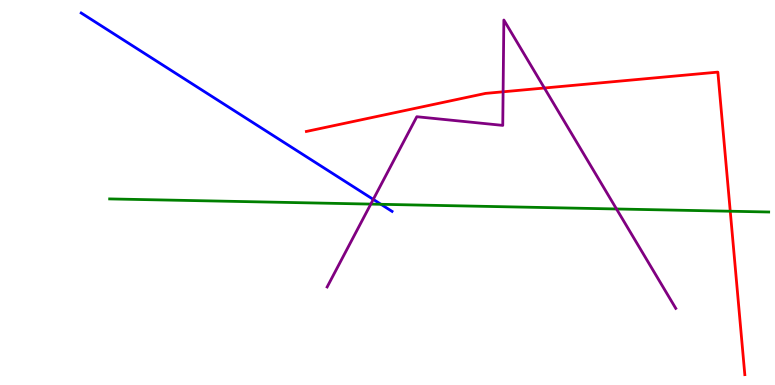[{'lines': ['blue', 'red'], 'intersections': []}, {'lines': ['green', 'red'], 'intersections': [{'x': 9.42, 'y': 4.51}]}, {'lines': ['purple', 'red'], 'intersections': [{'x': 6.49, 'y': 7.62}, {'x': 7.02, 'y': 7.71}]}, {'lines': ['blue', 'green'], 'intersections': [{'x': 4.92, 'y': 4.69}]}, {'lines': ['blue', 'purple'], 'intersections': [{'x': 4.82, 'y': 4.82}]}, {'lines': ['green', 'purple'], 'intersections': [{'x': 4.78, 'y': 4.7}, {'x': 7.95, 'y': 4.57}]}]